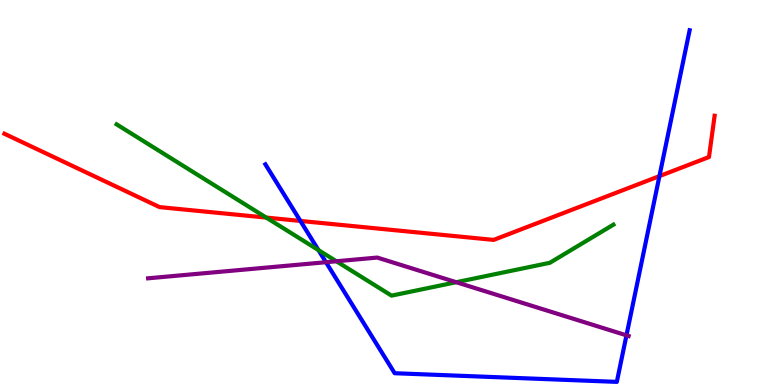[{'lines': ['blue', 'red'], 'intersections': [{'x': 3.88, 'y': 4.26}, {'x': 8.51, 'y': 5.43}]}, {'lines': ['green', 'red'], 'intersections': [{'x': 3.44, 'y': 4.35}]}, {'lines': ['purple', 'red'], 'intersections': []}, {'lines': ['blue', 'green'], 'intersections': [{'x': 4.11, 'y': 3.5}]}, {'lines': ['blue', 'purple'], 'intersections': [{'x': 4.21, 'y': 3.19}, {'x': 8.08, 'y': 1.29}]}, {'lines': ['green', 'purple'], 'intersections': [{'x': 4.34, 'y': 3.21}, {'x': 5.89, 'y': 2.67}]}]